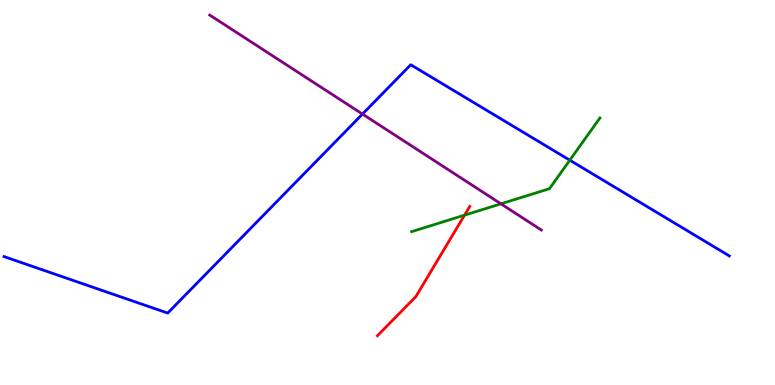[{'lines': ['blue', 'red'], 'intersections': []}, {'lines': ['green', 'red'], 'intersections': [{'x': 5.99, 'y': 4.41}]}, {'lines': ['purple', 'red'], 'intersections': []}, {'lines': ['blue', 'green'], 'intersections': [{'x': 7.35, 'y': 5.84}]}, {'lines': ['blue', 'purple'], 'intersections': [{'x': 4.68, 'y': 7.04}]}, {'lines': ['green', 'purple'], 'intersections': [{'x': 6.46, 'y': 4.71}]}]